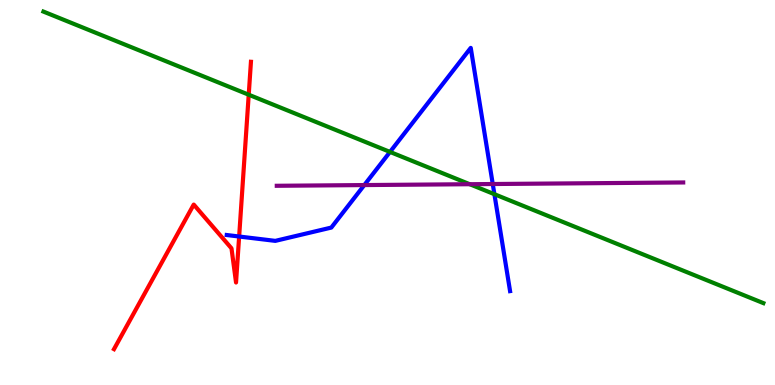[{'lines': ['blue', 'red'], 'intersections': [{'x': 3.09, 'y': 3.86}]}, {'lines': ['green', 'red'], 'intersections': [{'x': 3.21, 'y': 7.54}]}, {'lines': ['purple', 'red'], 'intersections': []}, {'lines': ['blue', 'green'], 'intersections': [{'x': 5.03, 'y': 6.05}, {'x': 6.38, 'y': 4.96}]}, {'lines': ['blue', 'purple'], 'intersections': [{'x': 4.7, 'y': 5.19}, {'x': 6.36, 'y': 5.22}]}, {'lines': ['green', 'purple'], 'intersections': [{'x': 6.06, 'y': 5.22}]}]